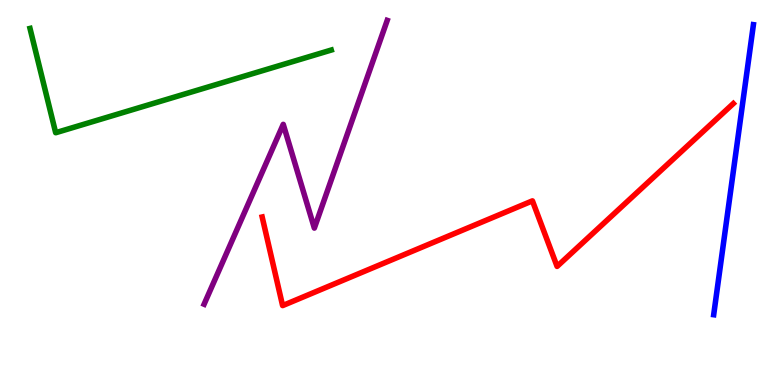[{'lines': ['blue', 'red'], 'intersections': []}, {'lines': ['green', 'red'], 'intersections': []}, {'lines': ['purple', 'red'], 'intersections': []}, {'lines': ['blue', 'green'], 'intersections': []}, {'lines': ['blue', 'purple'], 'intersections': []}, {'lines': ['green', 'purple'], 'intersections': []}]